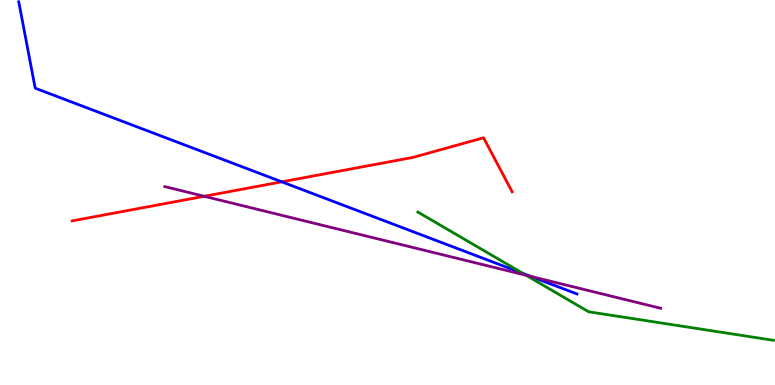[{'lines': ['blue', 'red'], 'intersections': [{'x': 3.64, 'y': 5.28}]}, {'lines': ['green', 'red'], 'intersections': []}, {'lines': ['purple', 'red'], 'intersections': [{'x': 2.64, 'y': 4.9}]}, {'lines': ['blue', 'green'], 'intersections': [{'x': 6.75, 'y': 2.9}]}, {'lines': ['blue', 'purple'], 'intersections': [{'x': 6.85, 'y': 2.82}]}, {'lines': ['green', 'purple'], 'intersections': [{'x': 6.79, 'y': 2.85}]}]